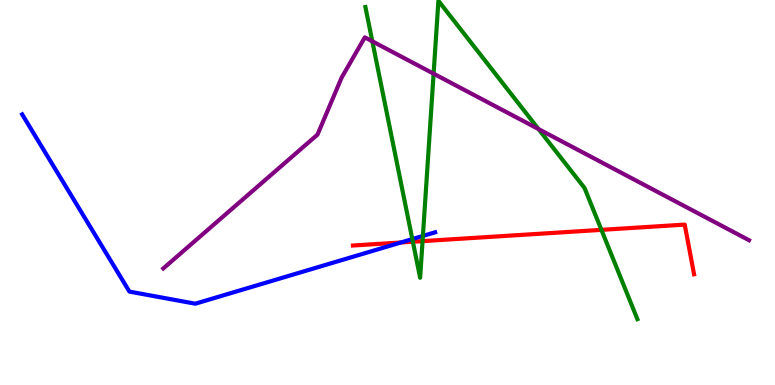[{'lines': ['blue', 'red'], 'intersections': [{'x': 5.17, 'y': 3.7}]}, {'lines': ['green', 'red'], 'intersections': [{'x': 5.33, 'y': 3.72}, {'x': 5.45, 'y': 3.74}, {'x': 7.76, 'y': 4.03}]}, {'lines': ['purple', 'red'], 'intersections': []}, {'lines': ['blue', 'green'], 'intersections': [{'x': 5.32, 'y': 3.79}, {'x': 5.46, 'y': 3.87}]}, {'lines': ['blue', 'purple'], 'intersections': []}, {'lines': ['green', 'purple'], 'intersections': [{'x': 4.8, 'y': 8.93}, {'x': 5.59, 'y': 8.09}, {'x': 6.95, 'y': 6.65}]}]